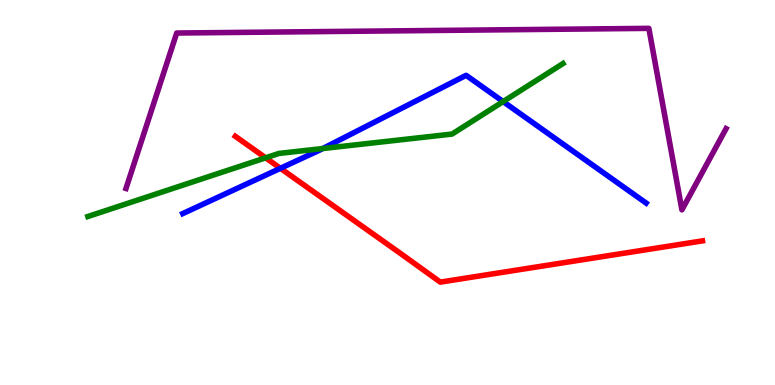[{'lines': ['blue', 'red'], 'intersections': [{'x': 3.62, 'y': 5.63}]}, {'lines': ['green', 'red'], 'intersections': [{'x': 3.43, 'y': 5.9}]}, {'lines': ['purple', 'red'], 'intersections': []}, {'lines': ['blue', 'green'], 'intersections': [{'x': 4.16, 'y': 6.14}, {'x': 6.49, 'y': 7.36}]}, {'lines': ['blue', 'purple'], 'intersections': []}, {'lines': ['green', 'purple'], 'intersections': []}]